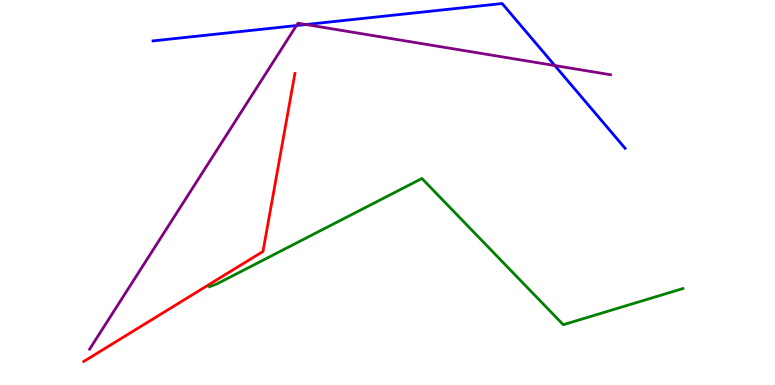[{'lines': ['blue', 'red'], 'intersections': []}, {'lines': ['green', 'red'], 'intersections': []}, {'lines': ['purple', 'red'], 'intersections': []}, {'lines': ['blue', 'green'], 'intersections': []}, {'lines': ['blue', 'purple'], 'intersections': [{'x': 3.83, 'y': 9.34}, {'x': 3.95, 'y': 9.36}, {'x': 7.16, 'y': 8.3}]}, {'lines': ['green', 'purple'], 'intersections': []}]